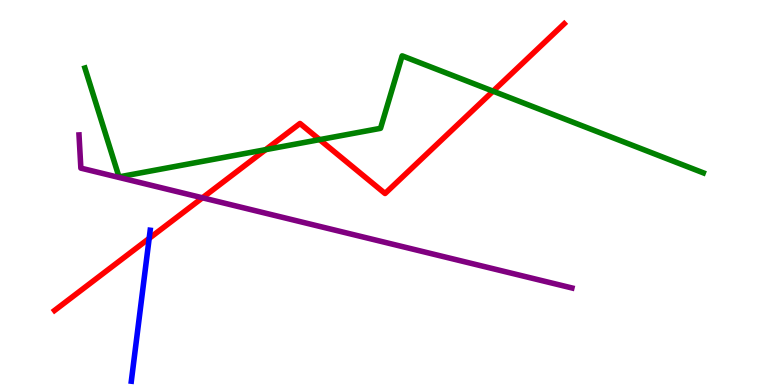[{'lines': ['blue', 'red'], 'intersections': [{'x': 1.92, 'y': 3.81}]}, {'lines': ['green', 'red'], 'intersections': [{'x': 3.43, 'y': 6.11}, {'x': 4.12, 'y': 6.37}, {'x': 6.36, 'y': 7.63}]}, {'lines': ['purple', 'red'], 'intersections': [{'x': 2.61, 'y': 4.86}]}, {'lines': ['blue', 'green'], 'intersections': []}, {'lines': ['blue', 'purple'], 'intersections': []}, {'lines': ['green', 'purple'], 'intersections': []}]